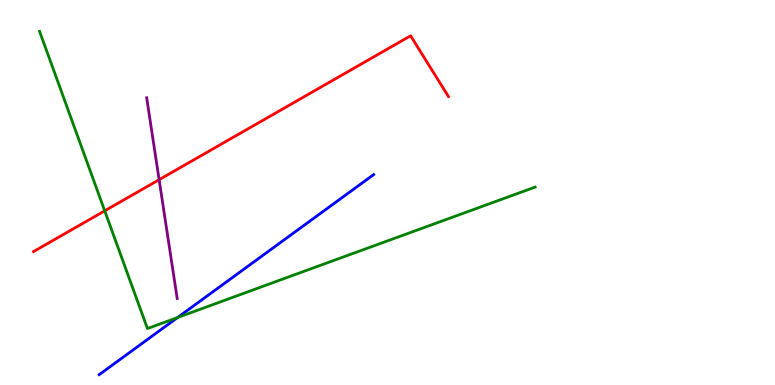[{'lines': ['blue', 'red'], 'intersections': []}, {'lines': ['green', 'red'], 'intersections': [{'x': 1.35, 'y': 4.52}]}, {'lines': ['purple', 'red'], 'intersections': [{'x': 2.05, 'y': 5.33}]}, {'lines': ['blue', 'green'], 'intersections': [{'x': 2.29, 'y': 1.75}]}, {'lines': ['blue', 'purple'], 'intersections': []}, {'lines': ['green', 'purple'], 'intersections': []}]